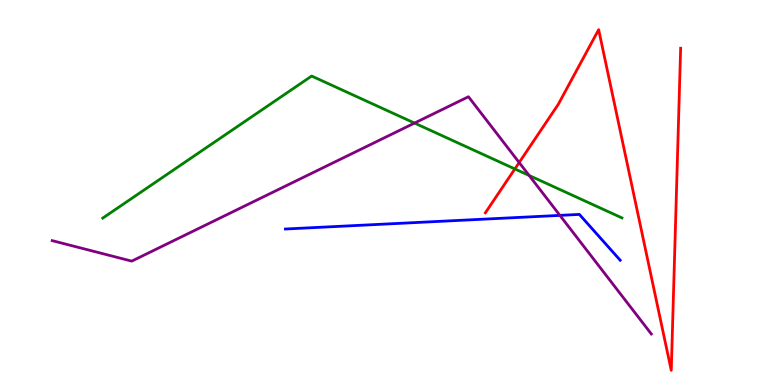[{'lines': ['blue', 'red'], 'intersections': []}, {'lines': ['green', 'red'], 'intersections': [{'x': 6.64, 'y': 5.61}]}, {'lines': ['purple', 'red'], 'intersections': [{'x': 6.7, 'y': 5.78}]}, {'lines': ['blue', 'green'], 'intersections': []}, {'lines': ['blue', 'purple'], 'intersections': [{'x': 7.22, 'y': 4.41}]}, {'lines': ['green', 'purple'], 'intersections': [{'x': 5.35, 'y': 6.8}, {'x': 6.83, 'y': 5.44}]}]